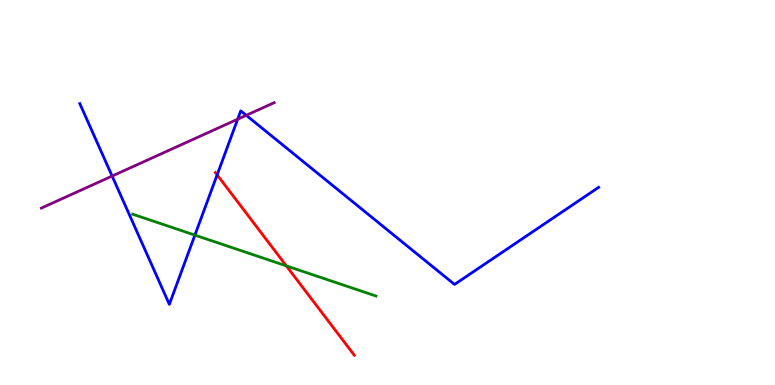[{'lines': ['blue', 'red'], 'intersections': [{'x': 2.8, 'y': 5.46}]}, {'lines': ['green', 'red'], 'intersections': [{'x': 3.69, 'y': 3.09}]}, {'lines': ['purple', 'red'], 'intersections': []}, {'lines': ['blue', 'green'], 'intersections': [{'x': 2.51, 'y': 3.89}]}, {'lines': ['blue', 'purple'], 'intersections': [{'x': 1.45, 'y': 5.43}, {'x': 3.07, 'y': 6.9}, {'x': 3.18, 'y': 7.0}]}, {'lines': ['green', 'purple'], 'intersections': []}]